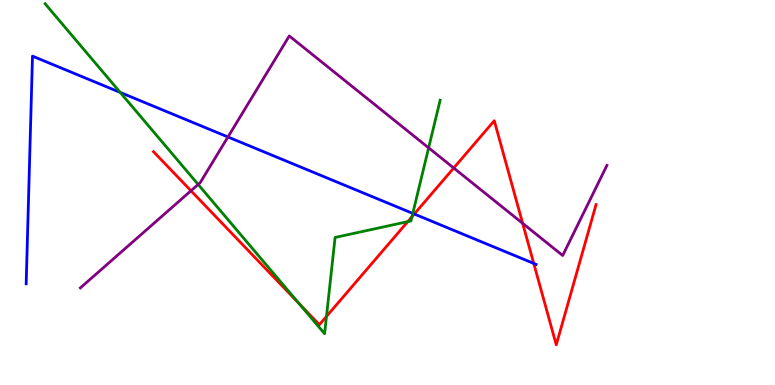[{'lines': ['blue', 'red'], 'intersections': [{'x': 5.35, 'y': 4.44}, {'x': 6.89, 'y': 3.16}]}, {'lines': ['green', 'red'], 'intersections': [{'x': 3.86, 'y': 2.12}, {'x': 4.21, 'y': 1.78}, {'x': 5.26, 'y': 4.24}, {'x': 5.32, 'y': 4.37}]}, {'lines': ['purple', 'red'], 'intersections': [{'x': 2.46, 'y': 5.04}, {'x': 5.85, 'y': 5.64}, {'x': 6.74, 'y': 4.2}]}, {'lines': ['blue', 'green'], 'intersections': [{'x': 1.55, 'y': 7.6}, {'x': 5.33, 'y': 4.46}]}, {'lines': ['blue', 'purple'], 'intersections': [{'x': 2.94, 'y': 6.44}]}, {'lines': ['green', 'purple'], 'intersections': [{'x': 2.56, 'y': 5.21}, {'x': 5.53, 'y': 6.16}]}]